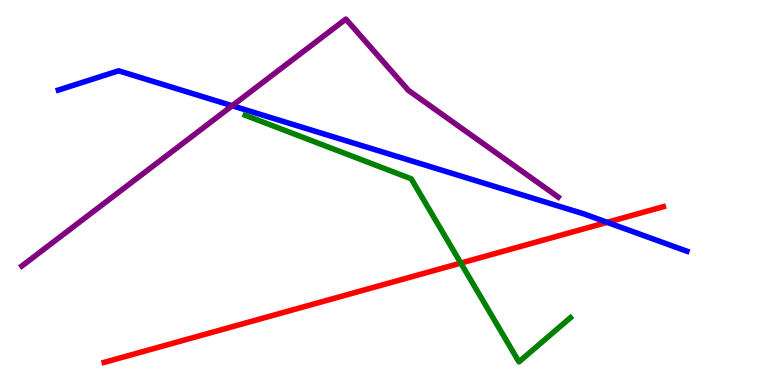[{'lines': ['blue', 'red'], 'intersections': [{'x': 7.83, 'y': 4.23}]}, {'lines': ['green', 'red'], 'intersections': [{'x': 5.95, 'y': 3.17}]}, {'lines': ['purple', 'red'], 'intersections': []}, {'lines': ['blue', 'green'], 'intersections': []}, {'lines': ['blue', 'purple'], 'intersections': [{'x': 3.0, 'y': 7.25}]}, {'lines': ['green', 'purple'], 'intersections': []}]